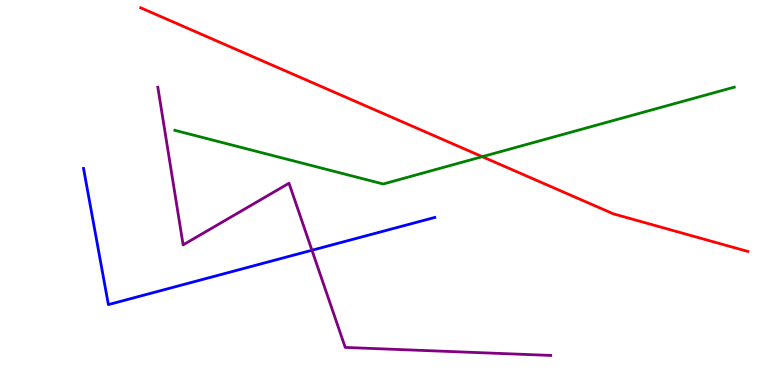[{'lines': ['blue', 'red'], 'intersections': []}, {'lines': ['green', 'red'], 'intersections': [{'x': 6.22, 'y': 5.93}]}, {'lines': ['purple', 'red'], 'intersections': []}, {'lines': ['blue', 'green'], 'intersections': []}, {'lines': ['blue', 'purple'], 'intersections': [{'x': 4.03, 'y': 3.5}]}, {'lines': ['green', 'purple'], 'intersections': []}]